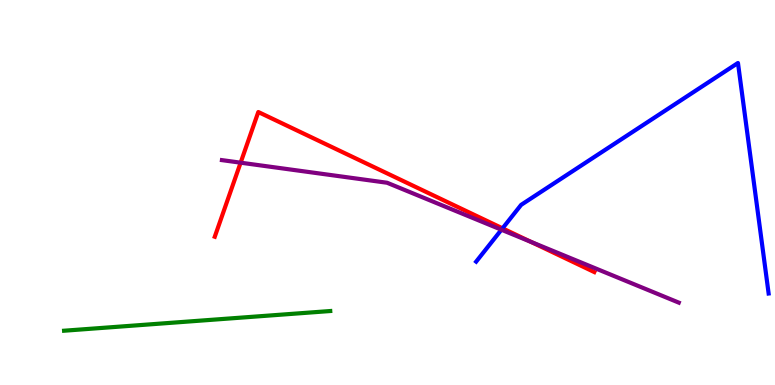[{'lines': ['blue', 'red'], 'intersections': [{'x': 6.48, 'y': 4.07}]}, {'lines': ['green', 'red'], 'intersections': []}, {'lines': ['purple', 'red'], 'intersections': [{'x': 3.1, 'y': 5.77}, {'x': 6.85, 'y': 3.72}]}, {'lines': ['blue', 'green'], 'intersections': []}, {'lines': ['blue', 'purple'], 'intersections': [{'x': 6.47, 'y': 4.03}]}, {'lines': ['green', 'purple'], 'intersections': []}]